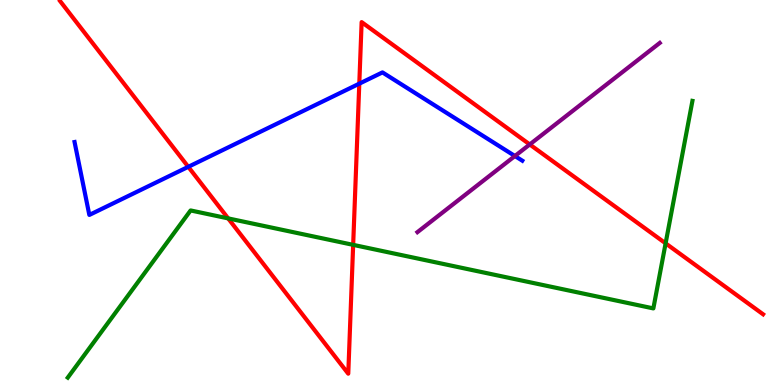[{'lines': ['blue', 'red'], 'intersections': [{'x': 2.43, 'y': 5.67}, {'x': 4.64, 'y': 7.83}]}, {'lines': ['green', 'red'], 'intersections': [{'x': 2.94, 'y': 4.33}, {'x': 4.56, 'y': 3.64}, {'x': 8.59, 'y': 3.68}]}, {'lines': ['purple', 'red'], 'intersections': [{'x': 6.84, 'y': 6.25}]}, {'lines': ['blue', 'green'], 'intersections': []}, {'lines': ['blue', 'purple'], 'intersections': [{'x': 6.64, 'y': 5.95}]}, {'lines': ['green', 'purple'], 'intersections': []}]